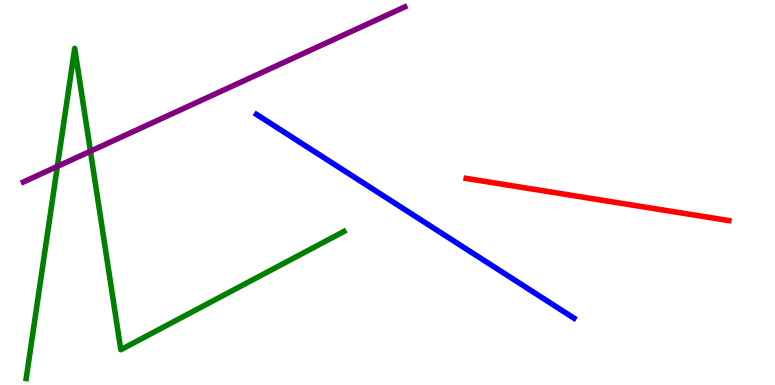[{'lines': ['blue', 'red'], 'intersections': []}, {'lines': ['green', 'red'], 'intersections': []}, {'lines': ['purple', 'red'], 'intersections': []}, {'lines': ['blue', 'green'], 'intersections': []}, {'lines': ['blue', 'purple'], 'intersections': []}, {'lines': ['green', 'purple'], 'intersections': [{'x': 0.74, 'y': 5.68}, {'x': 1.17, 'y': 6.07}]}]